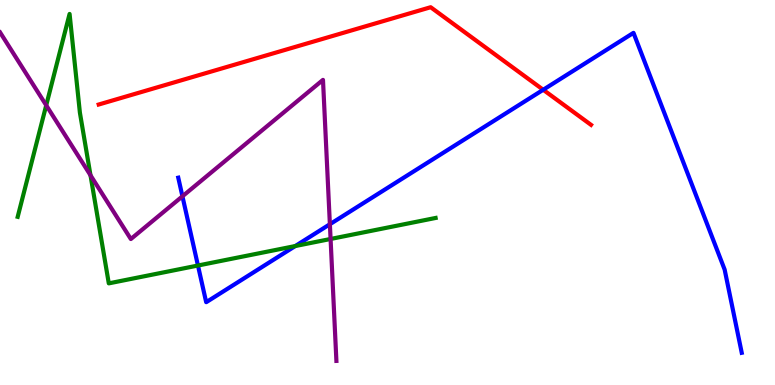[{'lines': ['blue', 'red'], 'intersections': [{'x': 7.01, 'y': 7.67}]}, {'lines': ['green', 'red'], 'intersections': []}, {'lines': ['purple', 'red'], 'intersections': []}, {'lines': ['blue', 'green'], 'intersections': [{'x': 2.55, 'y': 3.1}, {'x': 3.81, 'y': 3.61}]}, {'lines': ['blue', 'purple'], 'intersections': [{'x': 2.35, 'y': 4.9}, {'x': 4.26, 'y': 4.18}]}, {'lines': ['green', 'purple'], 'intersections': [{'x': 0.596, 'y': 7.27}, {'x': 1.17, 'y': 5.45}, {'x': 4.27, 'y': 3.79}]}]